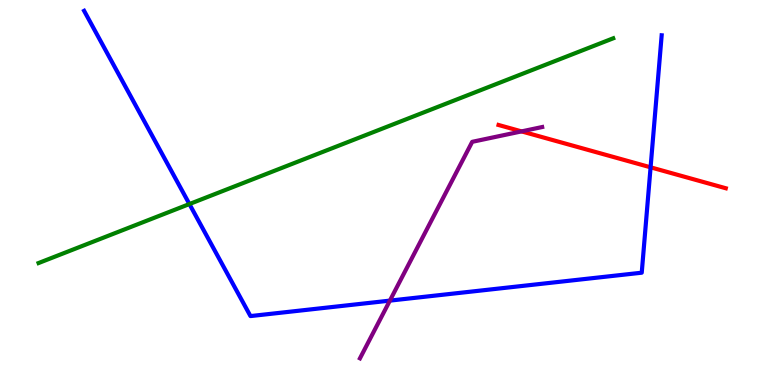[{'lines': ['blue', 'red'], 'intersections': [{'x': 8.39, 'y': 5.65}]}, {'lines': ['green', 'red'], 'intersections': []}, {'lines': ['purple', 'red'], 'intersections': [{'x': 6.73, 'y': 6.59}]}, {'lines': ['blue', 'green'], 'intersections': [{'x': 2.44, 'y': 4.7}]}, {'lines': ['blue', 'purple'], 'intersections': [{'x': 5.03, 'y': 2.19}]}, {'lines': ['green', 'purple'], 'intersections': []}]